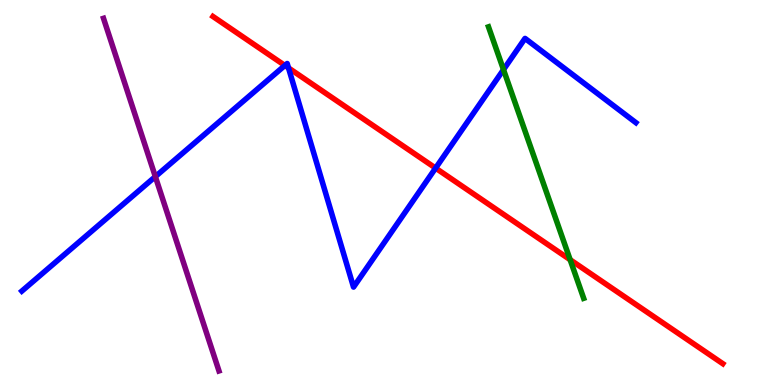[{'lines': ['blue', 'red'], 'intersections': [{'x': 3.68, 'y': 8.3}, {'x': 3.72, 'y': 8.24}, {'x': 5.62, 'y': 5.63}]}, {'lines': ['green', 'red'], 'intersections': [{'x': 7.36, 'y': 3.25}]}, {'lines': ['purple', 'red'], 'intersections': []}, {'lines': ['blue', 'green'], 'intersections': [{'x': 6.5, 'y': 8.19}]}, {'lines': ['blue', 'purple'], 'intersections': [{'x': 2.0, 'y': 5.41}]}, {'lines': ['green', 'purple'], 'intersections': []}]